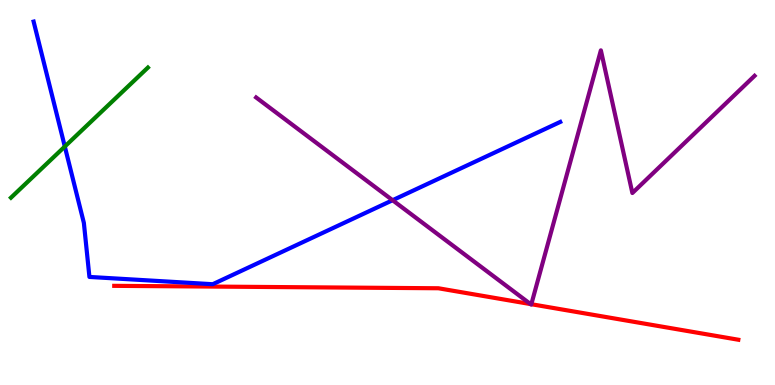[{'lines': ['blue', 'red'], 'intersections': []}, {'lines': ['green', 'red'], 'intersections': []}, {'lines': ['purple', 'red'], 'intersections': [{'x': 6.85, 'y': 2.1}, {'x': 6.86, 'y': 2.1}]}, {'lines': ['blue', 'green'], 'intersections': [{'x': 0.836, 'y': 6.19}]}, {'lines': ['blue', 'purple'], 'intersections': [{'x': 5.07, 'y': 4.8}]}, {'lines': ['green', 'purple'], 'intersections': []}]